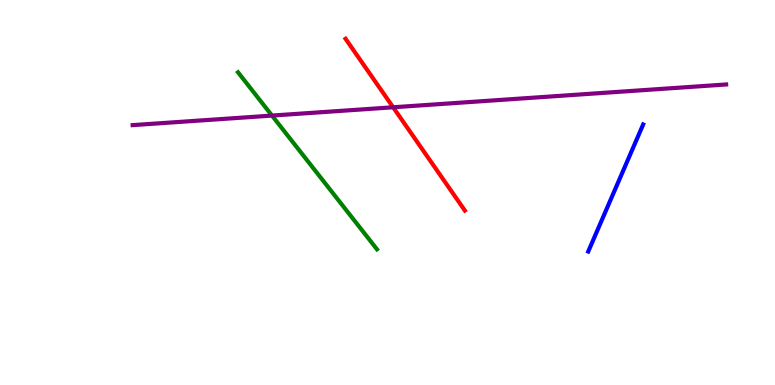[{'lines': ['blue', 'red'], 'intersections': []}, {'lines': ['green', 'red'], 'intersections': []}, {'lines': ['purple', 'red'], 'intersections': [{'x': 5.07, 'y': 7.21}]}, {'lines': ['blue', 'green'], 'intersections': []}, {'lines': ['blue', 'purple'], 'intersections': []}, {'lines': ['green', 'purple'], 'intersections': [{'x': 3.51, 'y': 7.0}]}]